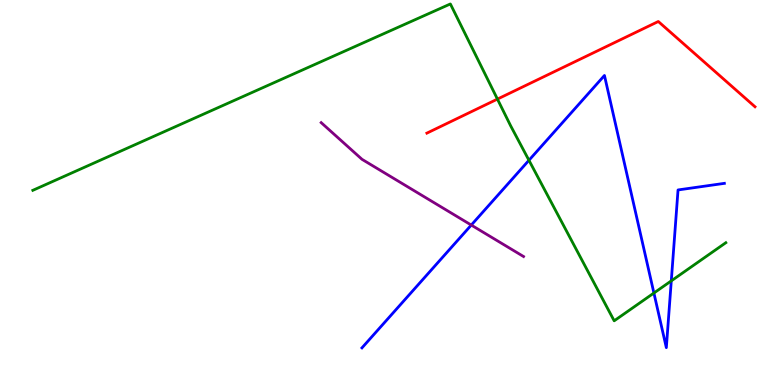[{'lines': ['blue', 'red'], 'intersections': []}, {'lines': ['green', 'red'], 'intersections': [{'x': 6.42, 'y': 7.43}]}, {'lines': ['purple', 'red'], 'intersections': []}, {'lines': ['blue', 'green'], 'intersections': [{'x': 6.83, 'y': 5.84}, {'x': 8.44, 'y': 2.39}, {'x': 8.66, 'y': 2.7}]}, {'lines': ['blue', 'purple'], 'intersections': [{'x': 6.08, 'y': 4.15}]}, {'lines': ['green', 'purple'], 'intersections': []}]